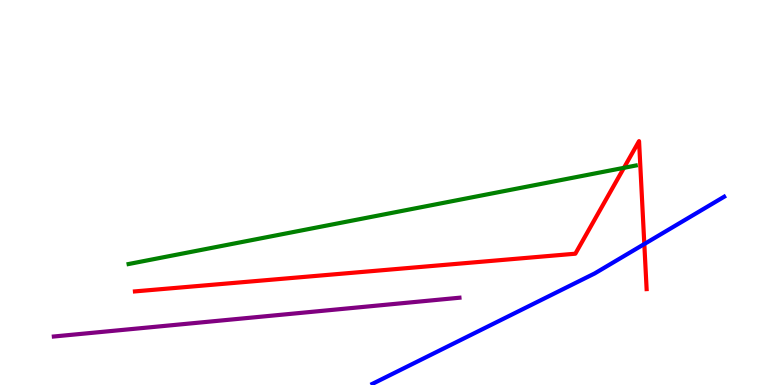[{'lines': ['blue', 'red'], 'intersections': [{'x': 8.31, 'y': 3.66}]}, {'lines': ['green', 'red'], 'intersections': [{'x': 8.05, 'y': 5.64}]}, {'lines': ['purple', 'red'], 'intersections': []}, {'lines': ['blue', 'green'], 'intersections': []}, {'lines': ['blue', 'purple'], 'intersections': []}, {'lines': ['green', 'purple'], 'intersections': []}]